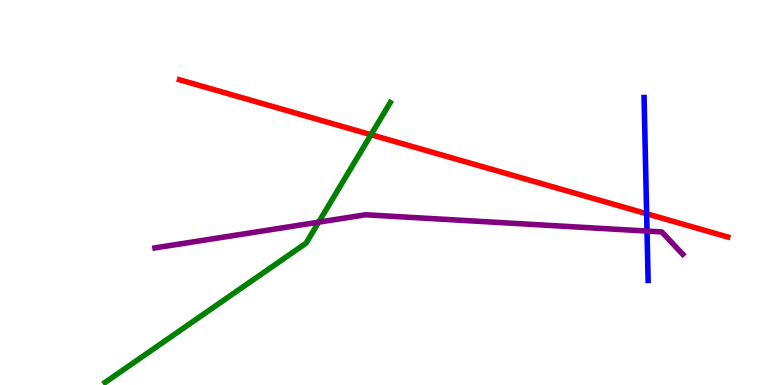[{'lines': ['blue', 'red'], 'intersections': [{'x': 8.34, 'y': 4.45}]}, {'lines': ['green', 'red'], 'intersections': [{'x': 4.79, 'y': 6.5}]}, {'lines': ['purple', 'red'], 'intersections': []}, {'lines': ['blue', 'green'], 'intersections': []}, {'lines': ['blue', 'purple'], 'intersections': [{'x': 8.35, 'y': 4.0}]}, {'lines': ['green', 'purple'], 'intersections': [{'x': 4.11, 'y': 4.23}]}]